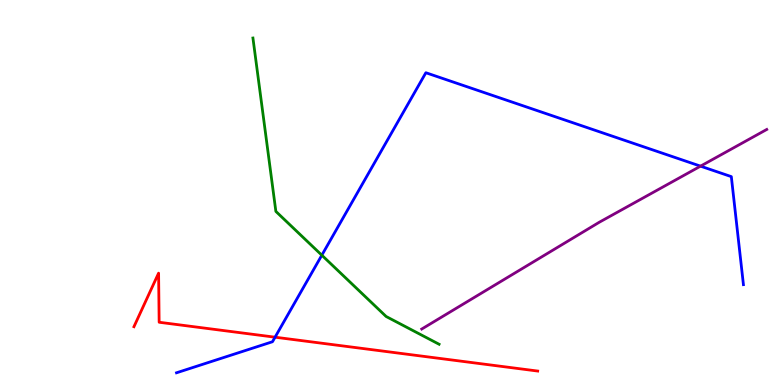[{'lines': ['blue', 'red'], 'intersections': [{'x': 3.55, 'y': 1.24}]}, {'lines': ['green', 'red'], 'intersections': []}, {'lines': ['purple', 'red'], 'intersections': []}, {'lines': ['blue', 'green'], 'intersections': [{'x': 4.15, 'y': 3.37}]}, {'lines': ['blue', 'purple'], 'intersections': [{'x': 9.04, 'y': 5.68}]}, {'lines': ['green', 'purple'], 'intersections': []}]